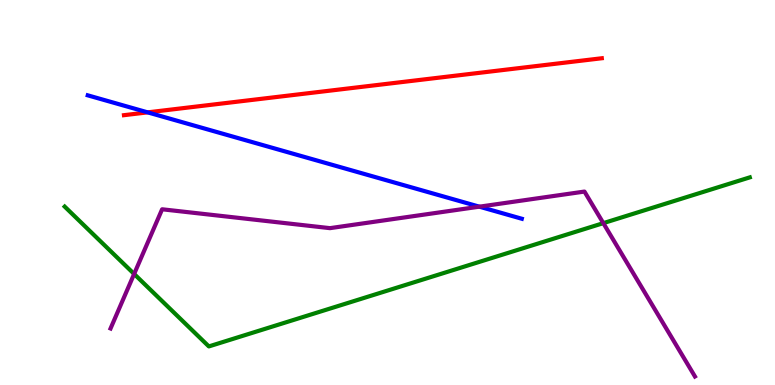[{'lines': ['blue', 'red'], 'intersections': [{'x': 1.91, 'y': 7.08}]}, {'lines': ['green', 'red'], 'intersections': []}, {'lines': ['purple', 'red'], 'intersections': []}, {'lines': ['blue', 'green'], 'intersections': []}, {'lines': ['blue', 'purple'], 'intersections': [{'x': 6.19, 'y': 4.63}]}, {'lines': ['green', 'purple'], 'intersections': [{'x': 1.73, 'y': 2.88}, {'x': 7.78, 'y': 4.2}]}]